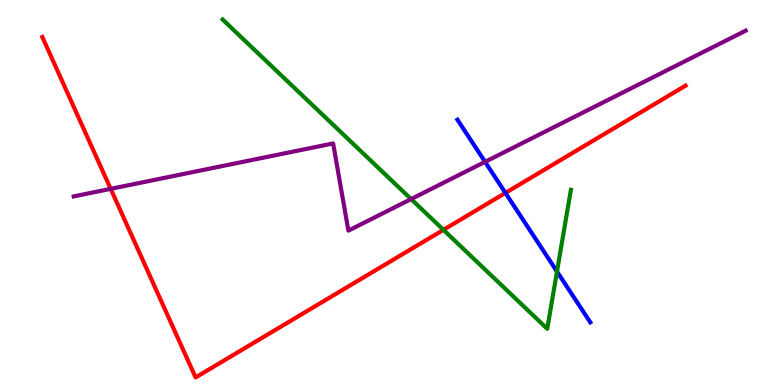[{'lines': ['blue', 'red'], 'intersections': [{'x': 6.52, 'y': 4.99}]}, {'lines': ['green', 'red'], 'intersections': [{'x': 5.72, 'y': 4.03}]}, {'lines': ['purple', 'red'], 'intersections': [{'x': 1.43, 'y': 5.09}]}, {'lines': ['blue', 'green'], 'intersections': [{'x': 7.19, 'y': 2.95}]}, {'lines': ['blue', 'purple'], 'intersections': [{'x': 6.26, 'y': 5.8}]}, {'lines': ['green', 'purple'], 'intersections': [{'x': 5.3, 'y': 4.83}]}]